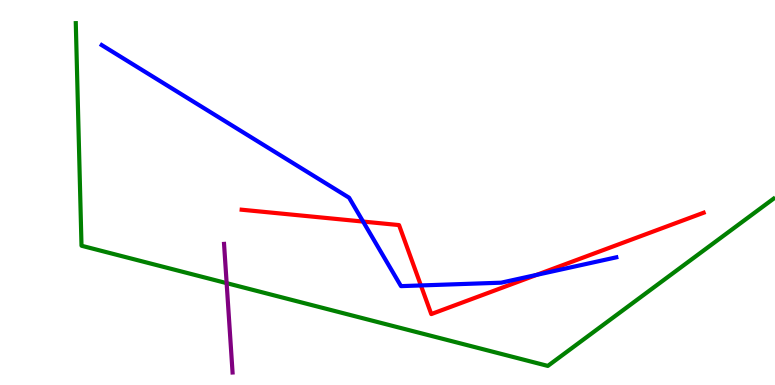[{'lines': ['blue', 'red'], 'intersections': [{'x': 4.69, 'y': 4.24}, {'x': 5.43, 'y': 2.59}, {'x': 6.92, 'y': 2.86}]}, {'lines': ['green', 'red'], 'intersections': []}, {'lines': ['purple', 'red'], 'intersections': []}, {'lines': ['blue', 'green'], 'intersections': []}, {'lines': ['blue', 'purple'], 'intersections': []}, {'lines': ['green', 'purple'], 'intersections': [{'x': 2.92, 'y': 2.65}]}]